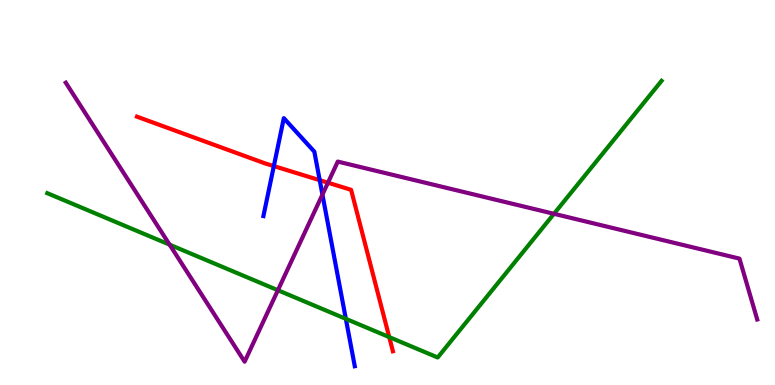[{'lines': ['blue', 'red'], 'intersections': [{'x': 3.53, 'y': 5.69}, {'x': 4.13, 'y': 5.32}]}, {'lines': ['green', 'red'], 'intersections': [{'x': 5.02, 'y': 1.24}]}, {'lines': ['purple', 'red'], 'intersections': [{'x': 4.23, 'y': 5.25}]}, {'lines': ['blue', 'green'], 'intersections': [{'x': 4.46, 'y': 1.72}]}, {'lines': ['blue', 'purple'], 'intersections': [{'x': 4.16, 'y': 4.95}]}, {'lines': ['green', 'purple'], 'intersections': [{'x': 2.19, 'y': 3.65}, {'x': 3.59, 'y': 2.46}, {'x': 7.15, 'y': 4.45}]}]